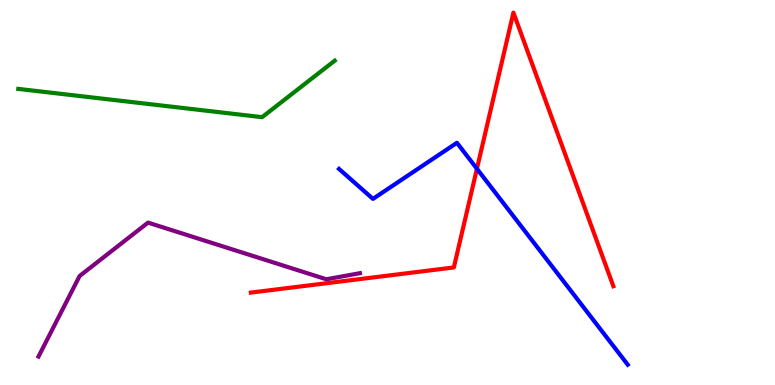[{'lines': ['blue', 'red'], 'intersections': [{'x': 6.15, 'y': 5.62}]}, {'lines': ['green', 'red'], 'intersections': []}, {'lines': ['purple', 'red'], 'intersections': []}, {'lines': ['blue', 'green'], 'intersections': []}, {'lines': ['blue', 'purple'], 'intersections': []}, {'lines': ['green', 'purple'], 'intersections': []}]